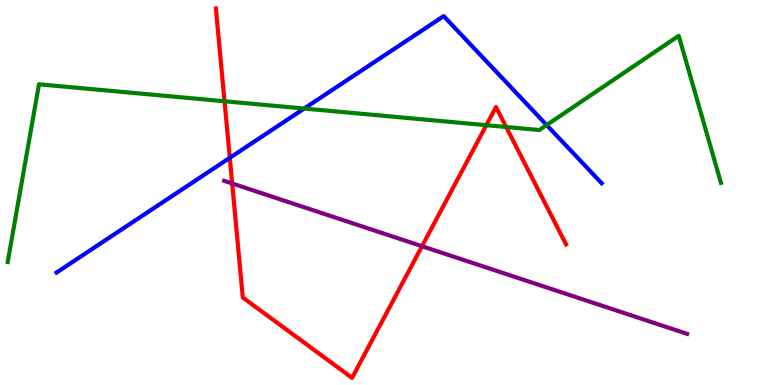[{'lines': ['blue', 'red'], 'intersections': [{'x': 2.96, 'y': 5.9}]}, {'lines': ['green', 'red'], 'intersections': [{'x': 2.9, 'y': 7.37}, {'x': 6.28, 'y': 6.75}, {'x': 6.53, 'y': 6.7}]}, {'lines': ['purple', 'red'], 'intersections': [{'x': 3.0, 'y': 5.23}, {'x': 5.45, 'y': 3.6}]}, {'lines': ['blue', 'green'], 'intersections': [{'x': 3.93, 'y': 7.18}, {'x': 7.05, 'y': 6.75}]}, {'lines': ['blue', 'purple'], 'intersections': []}, {'lines': ['green', 'purple'], 'intersections': []}]